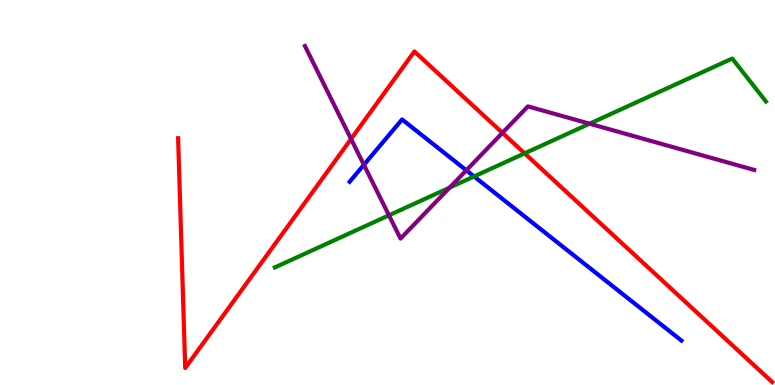[{'lines': ['blue', 'red'], 'intersections': []}, {'lines': ['green', 'red'], 'intersections': [{'x': 6.77, 'y': 6.02}]}, {'lines': ['purple', 'red'], 'intersections': [{'x': 4.53, 'y': 6.39}, {'x': 6.48, 'y': 6.55}]}, {'lines': ['blue', 'green'], 'intersections': [{'x': 6.12, 'y': 5.42}]}, {'lines': ['blue', 'purple'], 'intersections': [{'x': 4.7, 'y': 5.72}, {'x': 6.02, 'y': 5.58}]}, {'lines': ['green', 'purple'], 'intersections': [{'x': 5.02, 'y': 4.41}, {'x': 5.8, 'y': 5.13}, {'x': 7.61, 'y': 6.79}]}]